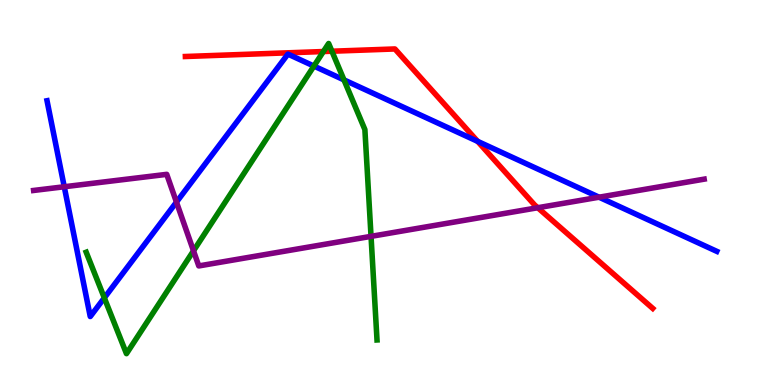[{'lines': ['blue', 'red'], 'intersections': [{'x': 6.16, 'y': 6.33}]}, {'lines': ['green', 'red'], 'intersections': [{'x': 4.17, 'y': 8.66}, {'x': 4.28, 'y': 8.67}]}, {'lines': ['purple', 'red'], 'intersections': [{'x': 6.94, 'y': 4.6}]}, {'lines': ['blue', 'green'], 'intersections': [{'x': 1.35, 'y': 2.26}, {'x': 4.05, 'y': 8.28}, {'x': 4.44, 'y': 7.93}]}, {'lines': ['blue', 'purple'], 'intersections': [{'x': 0.829, 'y': 5.15}, {'x': 2.28, 'y': 4.75}, {'x': 7.73, 'y': 4.88}]}, {'lines': ['green', 'purple'], 'intersections': [{'x': 2.5, 'y': 3.49}, {'x': 4.79, 'y': 3.86}]}]